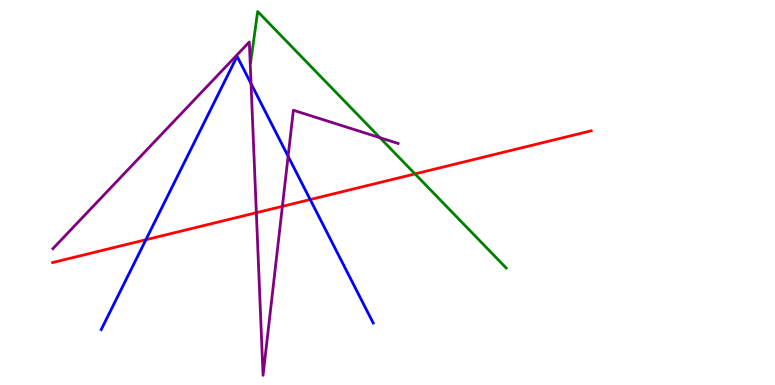[{'lines': ['blue', 'red'], 'intersections': [{'x': 1.88, 'y': 3.77}, {'x': 4.0, 'y': 4.82}]}, {'lines': ['green', 'red'], 'intersections': [{'x': 5.36, 'y': 5.48}]}, {'lines': ['purple', 'red'], 'intersections': [{'x': 3.31, 'y': 4.47}, {'x': 3.64, 'y': 4.64}]}, {'lines': ['blue', 'green'], 'intersections': []}, {'lines': ['blue', 'purple'], 'intersections': [{'x': 3.24, 'y': 7.83}, {'x': 3.72, 'y': 5.94}]}, {'lines': ['green', 'purple'], 'intersections': [{'x': 4.9, 'y': 6.42}]}]